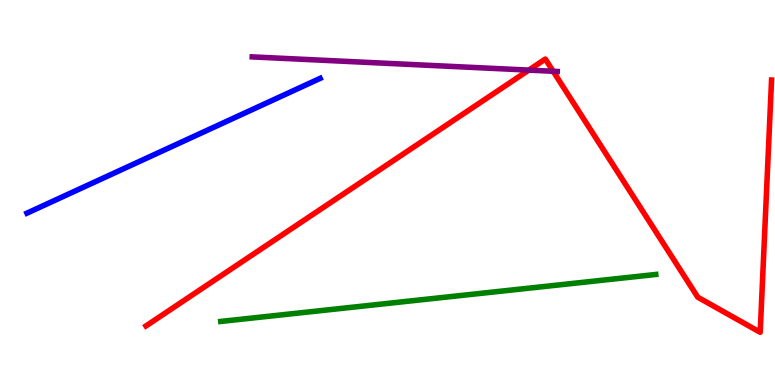[{'lines': ['blue', 'red'], 'intersections': []}, {'lines': ['green', 'red'], 'intersections': []}, {'lines': ['purple', 'red'], 'intersections': [{'x': 6.82, 'y': 8.18}, {'x': 7.14, 'y': 8.15}]}, {'lines': ['blue', 'green'], 'intersections': []}, {'lines': ['blue', 'purple'], 'intersections': []}, {'lines': ['green', 'purple'], 'intersections': []}]